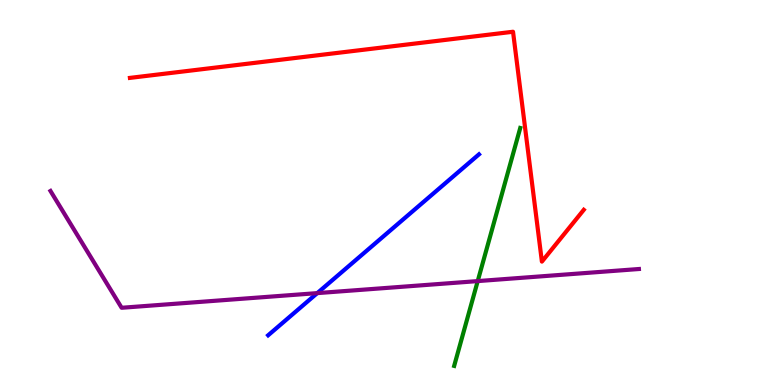[{'lines': ['blue', 'red'], 'intersections': []}, {'lines': ['green', 'red'], 'intersections': []}, {'lines': ['purple', 'red'], 'intersections': []}, {'lines': ['blue', 'green'], 'intersections': []}, {'lines': ['blue', 'purple'], 'intersections': [{'x': 4.09, 'y': 2.39}]}, {'lines': ['green', 'purple'], 'intersections': [{'x': 6.16, 'y': 2.7}]}]